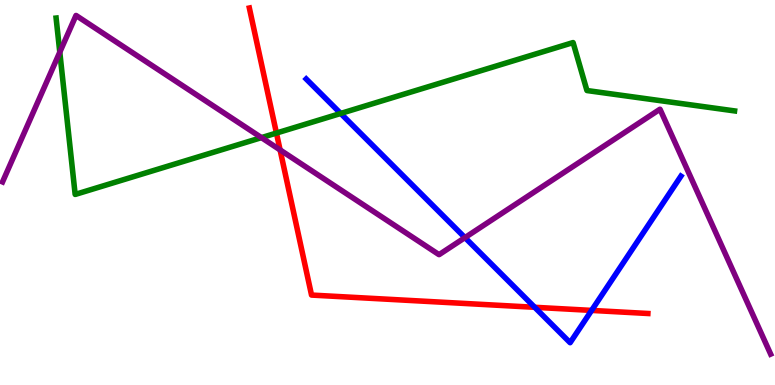[{'lines': ['blue', 'red'], 'intersections': [{'x': 6.9, 'y': 2.02}, {'x': 7.63, 'y': 1.94}]}, {'lines': ['green', 'red'], 'intersections': [{'x': 3.57, 'y': 6.54}]}, {'lines': ['purple', 'red'], 'intersections': [{'x': 3.61, 'y': 6.11}]}, {'lines': ['blue', 'green'], 'intersections': [{'x': 4.4, 'y': 7.05}]}, {'lines': ['blue', 'purple'], 'intersections': [{'x': 6.0, 'y': 3.83}]}, {'lines': ['green', 'purple'], 'intersections': [{'x': 0.771, 'y': 8.64}, {'x': 3.37, 'y': 6.43}]}]